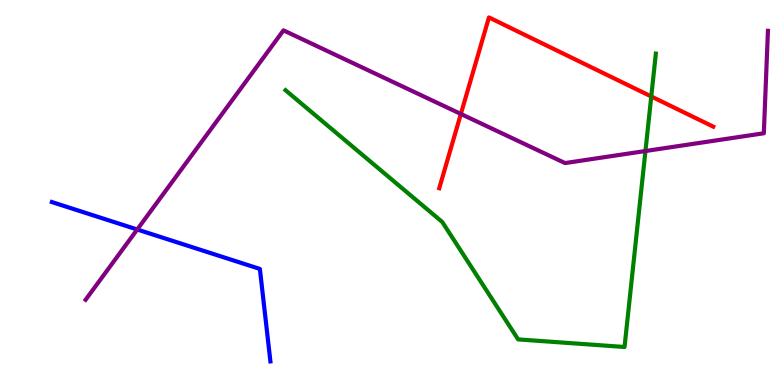[{'lines': ['blue', 'red'], 'intersections': []}, {'lines': ['green', 'red'], 'intersections': [{'x': 8.4, 'y': 7.49}]}, {'lines': ['purple', 'red'], 'intersections': [{'x': 5.95, 'y': 7.04}]}, {'lines': ['blue', 'green'], 'intersections': []}, {'lines': ['blue', 'purple'], 'intersections': [{'x': 1.77, 'y': 4.04}]}, {'lines': ['green', 'purple'], 'intersections': [{'x': 8.33, 'y': 6.08}]}]